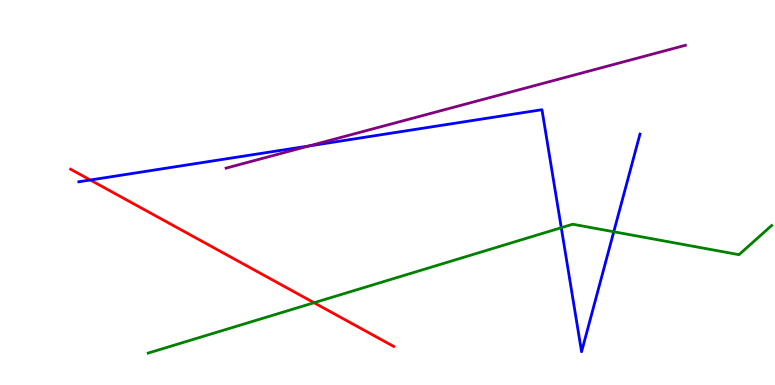[{'lines': ['blue', 'red'], 'intersections': [{'x': 1.17, 'y': 5.32}]}, {'lines': ['green', 'red'], 'intersections': [{'x': 4.05, 'y': 2.14}]}, {'lines': ['purple', 'red'], 'intersections': []}, {'lines': ['blue', 'green'], 'intersections': [{'x': 7.24, 'y': 4.09}, {'x': 7.92, 'y': 3.98}]}, {'lines': ['blue', 'purple'], 'intersections': [{'x': 3.99, 'y': 6.21}]}, {'lines': ['green', 'purple'], 'intersections': []}]